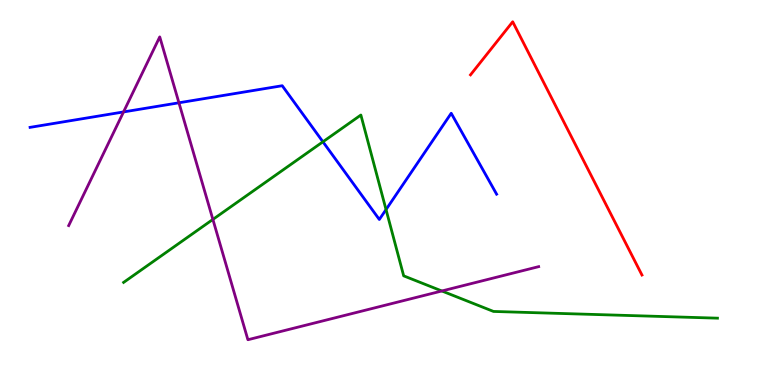[{'lines': ['blue', 'red'], 'intersections': []}, {'lines': ['green', 'red'], 'intersections': []}, {'lines': ['purple', 'red'], 'intersections': []}, {'lines': ['blue', 'green'], 'intersections': [{'x': 4.17, 'y': 6.32}, {'x': 4.98, 'y': 4.56}]}, {'lines': ['blue', 'purple'], 'intersections': [{'x': 1.59, 'y': 7.09}, {'x': 2.31, 'y': 7.33}]}, {'lines': ['green', 'purple'], 'intersections': [{'x': 2.75, 'y': 4.3}, {'x': 5.7, 'y': 2.44}]}]